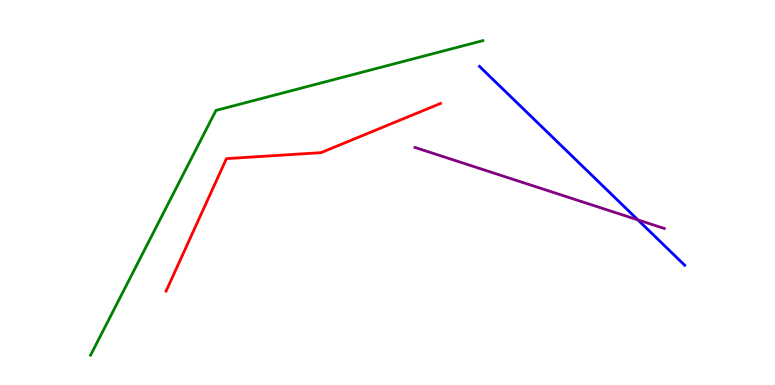[{'lines': ['blue', 'red'], 'intersections': []}, {'lines': ['green', 'red'], 'intersections': []}, {'lines': ['purple', 'red'], 'intersections': []}, {'lines': ['blue', 'green'], 'intersections': []}, {'lines': ['blue', 'purple'], 'intersections': [{'x': 8.23, 'y': 4.29}]}, {'lines': ['green', 'purple'], 'intersections': []}]